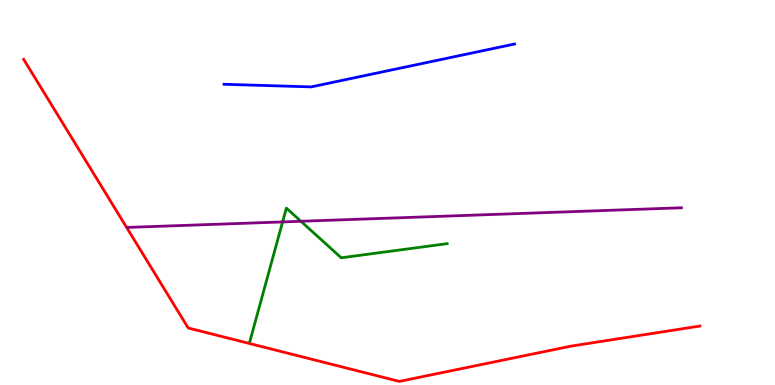[{'lines': ['blue', 'red'], 'intersections': []}, {'lines': ['green', 'red'], 'intersections': []}, {'lines': ['purple', 'red'], 'intersections': []}, {'lines': ['blue', 'green'], 'intersections': []}, {'lines': ['blue', 'purple'], 'intersections': []}, {'lines': ['green', 'purple'], 'intersections': [{'x': 3.65, 'y': 4.24}, {'x': 3.88, 'y': 4.25}]}]